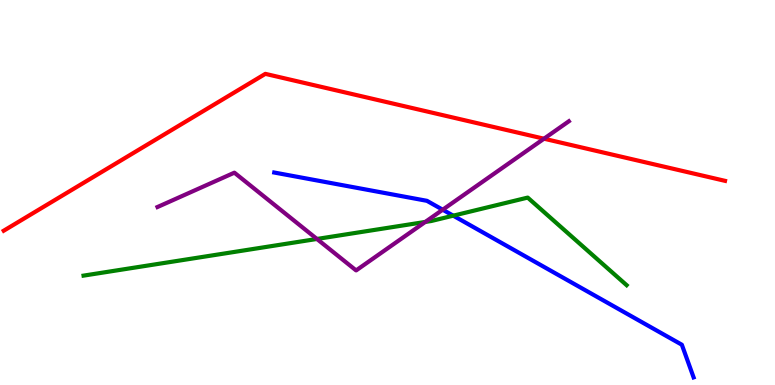[{'lines': ['blue', 'red'], 'intersections': []}, {'lines': ['green', 'red'], 'intersections': []}, {'lines': ['purple', 'red'], 'intersections': [{'x': 7.02, 'y': 6.4}]}, {'lines': ['blue', 'green'], 'intersections': [{'x': 5.85, 'y': 4.4}]}, {'lines': ['blue', 'purple'], 'intersections': [{'x': 5.71, 'y': 4.55}]}, {'lines': ['green', 'purple'], 'intersections': [{'x': 4.09, 'y': 3.79}, {'x': 5.49, 'y': 4.23}]}]